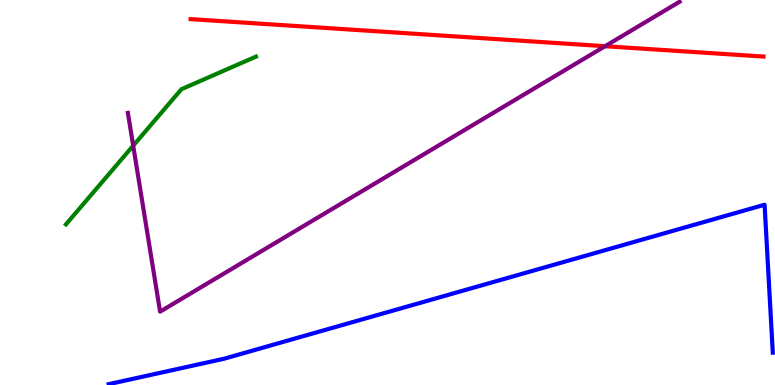[{'lines': ['blue', 'red'], 'intersections': []}, {'lines': ['green', 'red'], 'intersections': []}, {'lines': ['purple', 'red'], 'intersections': [{'x': 7.81, 'y': 8.8}]}, {'lines': ['blue', 'green'], 'intersections': []}, {'lines': ['blue', 'purple'], 'intersections': []}, {'lines': ['green', 'purple'], 'intersections': [{'x': 1.72, 'y': 6.22}]}]